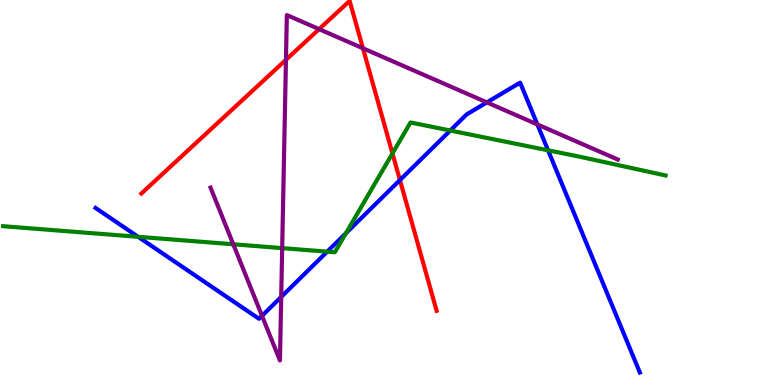[{'lines': ['blue', 'red'], 'intersections': [{'x': 5.16, 'y': 5.32}]}, {'lines': ['green', 'red'], 'intersections': [{'x': 5.06, 'y': 6.01}]}, {'lines': ['purple', 'red'], 'intersections': [{'x': 3.69, 'y': 8.45}, {'x': 4.12, 'y': 9.24}, {'x': 4.68, 'y': 8.75}]}, {'lines': ['blue', 'green'], 'intersections': [{'x': 1.78, 'y': 3.85}, {'x': 4.22, 'y': 3.46}, {'x': 4.46, 'y': 3.94}, {'x': 5.81, 'y': 6.61}, {'x': 7.07, 'y': 6.1}]}, {'lines': ['blue', 'purple'], 'intersections': [{'x': 3.38, 'y': 1.8}, {'x': 3.63, 'y': 2.29}, {'x': 6.28, 'y': 7.34}, {'x': 6.93, 'y': 6.77}]}, {'lines': ['green', 'purple'], 'intersections': [{'x': 3.01, 'y': 3.66}, {'x': 3.64, 'y': 3.56}]}]